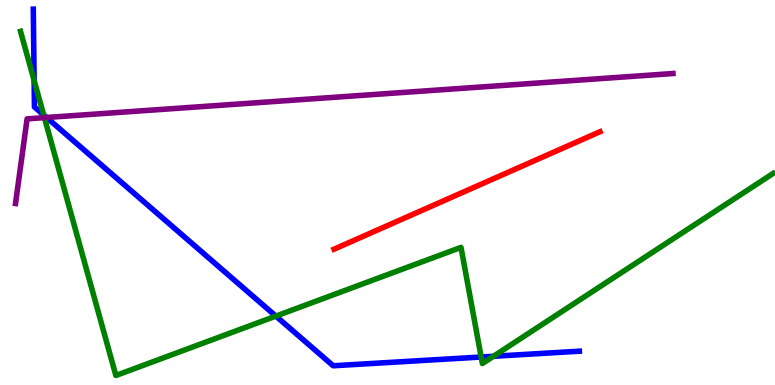[{'lines': ['blue', 'red'], 'intersections': []}, {'lines': ['green', 'red'], 'intersections': []}, {'lines': ['purple', 'red'], 'intersections': []}, {'lines': ['blue', 'green'], 'intersections': [{'x': 0.44, 'y': 7.91}, {'x': 0.564, 'y': 7.01}, {'x': 3.56, 'y': 1.79}, {'x': 6.21, 'y': 0.727}, {'x': 6.37, 'y': 0.746}]}, {'lines': ['blue', 'purple'], 'intersections': [{'x': 0.601, 'y': 6.95}]}, {'lines': ['green', 'purple'], 'intersections': [{'x': 0.573, 'y': 6.94}]}]